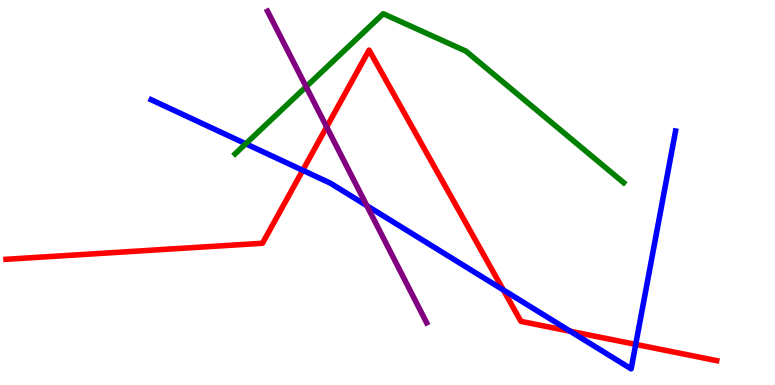[{'lines': ['blue', 'red'], 'intersections': [{'x': 3.91, 'y': 5.58}, {'x': 6.49, 'y': 2.47}, {'x': 7.36, 'y': 1.4}, {'x': 8.2, 'y': 1.05}]}, {'lines': ['green', 'red'], 'intersections': []}, {'lines': ['purple', 'red'], 'intersections': [{'x': 4.21, 'y': 6.7}]}, {'lines': ['blue', 'green'], 'intersections': [{'x': 3.17, 'y': 6.27}]}, {'lines': ['blue', 'purple'], 'intersections': [{'x': 4.73, 'y': 4.66}]}, {'lines': ['green', 'purple'], 'intersections': [{'x': 3.95, 'y': 7.75}]}]